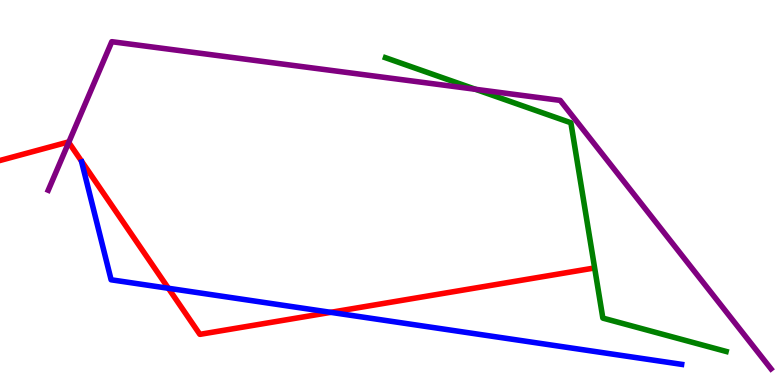[{'lines': ['blue', 'red'], 'intersections': [{'x': 2.17, 'y': 2.51}, {'x': 4.27, 'y': 1.89}]}, {'lines': ['green', 'red'], 'intersections': []}, {'lines': ['purple', 'red'], 'intersections': [{'x': 0.887, 'y': 6.3}]}, {'lines': ['blue', 'green'], 'intersections': []}, {'lines': ['blue', 'purple'], 'intersections': []}, {'lines': ['green', 'purple'], 'intersections': [{'x': 6.14, 'y': 7.68}]}]